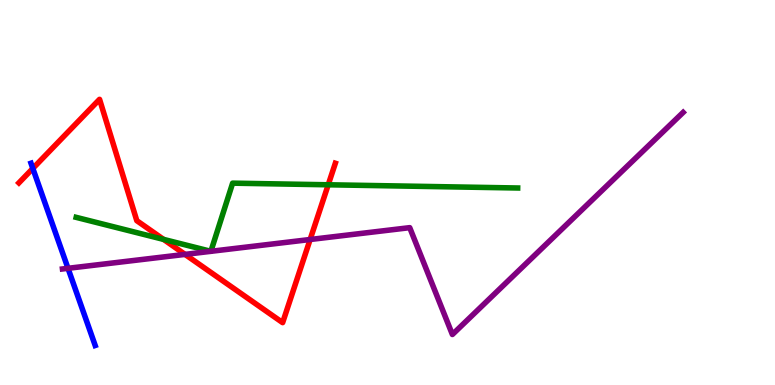[{'lines': ['blue', 'red'], 'intersections': [{'x': 0.424, 'y': 5.62}]}, {'lines': ['green', 'red'], 'intersections': [{'x': 2.11, 'y': 3.78}, {'x': 4.24, 'y': 5.2}]}, {'lines': ['purple', 'red'], 'intersections': [{'x': 2.39, 'y': 3.39}, {'x': 4.0, 'y': 3.78}]}, {'lines': ['blue', 'green'], 'intersections': []}, {'lines': ['blue', 'purple'], 'intersections': [{'x': 0.878, 'y': 3.03}]}, {'lines': ['green', 'purple'], 'intersections': [{'x': 2.72, 'y': 3.47}, {'x': 2.72, 'y': 3.47}]}]